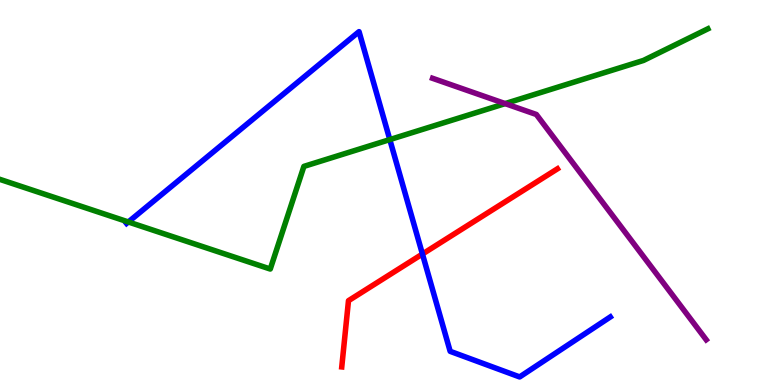[{'lines': ['blue', 'red'], 'intersections': [{'x': 5.45, 'y': 3.4}]}, {'lines': ['green', 'red'], 'intersections': []}, {'lines': ['purple', 'red'], 'intersections': []}, {'lines': ['blue', 'green'], 'intersections': [{'x': 1.66, 'y': 4.23}, {'x': 5.03, 'y': 6.37}]}, {'lines': ['blue', 'purple'], 'intersections': []}, {'lines': ['green', 'purple'], 'intersections': [{'x': 6.52, 'y': 7.31}]}]